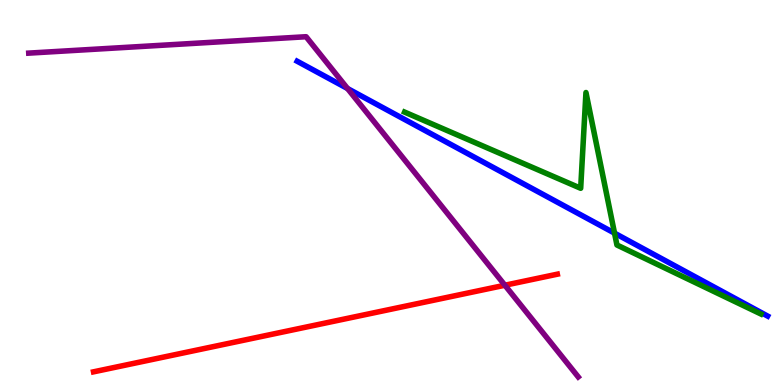[{'lines': ['blue', 'red'], 'intersections': []}, {'lines': ['green', 'red'], 'intersections': []}, {'lines': ['purple', 'red'], 'intersections': [{'x': 6.51, 'y': 2.59}]}, {'lines': ['blue', 'green'], 'intersections': [{'x': 7.93, 'y': 3.94}]}, {'lines': ['blue', 'purple'], 'intersections': [{'x': 4.48, 'y': 7.7}]}, {'lines': ['green', 'purple'], 'intersections': []}]